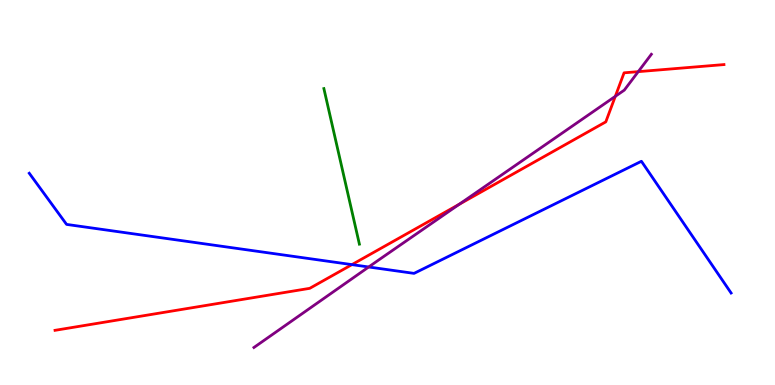[{'lines': ['blue', 'red'], 'intersections': [{'x': 4.54, 'y': 3.13}]}, {'lines': ['green', 'red'], 'intersections': []}, {'lines': ['purple', 'red'], 'intersections': [{'x': 5.93, 'y': 4.69}, {'x': 7.94, 'y': 7.5}, {'x': 8.24, 'y': 8.14}]}, {'lines': ['blue', 'green'], 'intersections': []}, {'lines': ['blue', 'purple'], 'intersections': [{'x': 4.76, 'y': 3.07}]}, {'lines': ['green', 'purple'], 'intersections': []}]